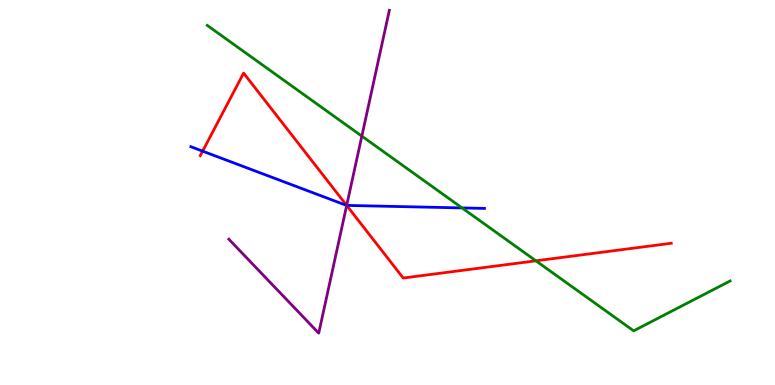[{'lines': ['blue', 'red'], 'intersections': [{'x': 2.61, 'y': 6.07}, {'x': 4.47, 'y': 4.66}]}, {'lines': ['green', 'red'], 'intersections': [{'x': 6.91, 'y': 3.23}]}, {'lines': ['purple', 'red'], 'intersections': [{'x': 4.47, 'y': 4.66}]}, {'lines': ['blue', 'green'], 'intersections': [{'x': 5.96, 'y': 4.6}]}, {'lines': ['blue', 'purple'], 'intersections': [{'x': 4.47, 'y': 4.66}]}, {'lines': ['green', 'purple'], 'intersections': [{'x': 4.67, 'y': 6.46}]}]